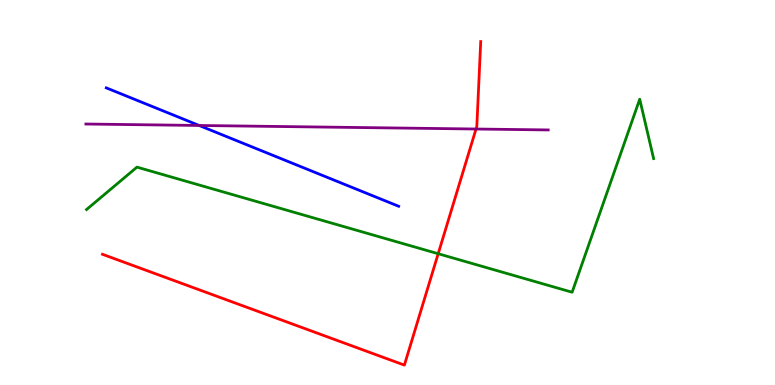[{'lines': ['blue', 'red'], 'intersections': []}, {'lines': ['green', 'red'], 'intersections': [{'x': 5.65, 'y': 3.41}]}, {'lines': ['purple', 'red'], 'intersections': [{'x': 6.14, 'y': 6.65}]}, {'lines': ['blue', 'green'], 'intersections': []}, {'lines': ['blue', 'purple'], 'intersections': [{'x': 2.57, 'y': 6.74}]}, {'lines': ['green', 'purple'], 'intersections': []}]